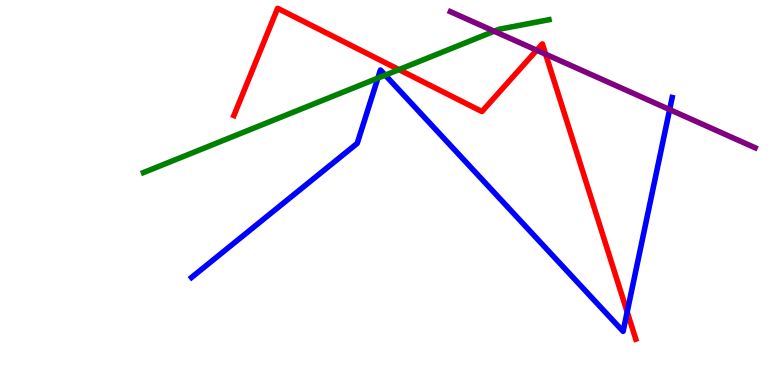[{'lines': ['blue', 'red'], 'intersections': [{'x': 8.09, 'y': 1.9}]}, {'lines': ['green', 'red'], 'intersections': [{'x': 5.15, 'y': 8.19}]}, {'lines': ['purple', 'red'], 'intersections': [{'x': 6.93, 'y': 8.7}, {'x': 7.04, 'y': 8.59}]}, {'lines': ['blue', 'green'], 'intersections': [{'x': 4.88, 'y': 7.97}, {'x': 4.97, 'y': 8.05}]}, {'lines': ['blue', 'purple'], 'intersections': [{'x': 8.64, 'y': 7.15}]}, {'lines': ['green', 'purple'], 'intersections': [{'x': 6.38, 'y': 9.19}]}]